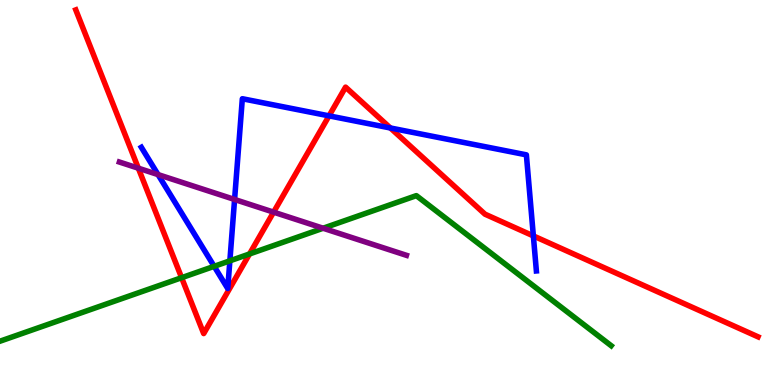[{'lines': ['blue', 'red'], 'intersections': [{'x': 4.25, 'y': 6.99}, {'x': 5.04, 'y': 6.68}, {'x': 6.88, 'y': 3.87}]}, {'lines': ['green', 'red'], 'intersections': [{'x': 2.34, 'y': 2.79}, {'x': 3.22, 'y': 3.4}]}, {'lines': ['purple', 'red'], 'intersections': [{'x': 1.78, 'y': 5.63}, {'x': 3.53, 'y': 4.49}]}, {'lines': ['blue', 'green'], 'intersections': [{'x': 2.76, 'y': 3.08}, {'x': 2.97, 'y': 3.23}]}, {'lines': ['blue', 'purple'], 'intersections': [{'x': 2.04, 'y': 5.47}, {'x': 3.03, 'y': 4.82}]}, {'lines': ['green', 'purple'], 'intersections': [{'x': 4.17, 'y': 4.07}]}]